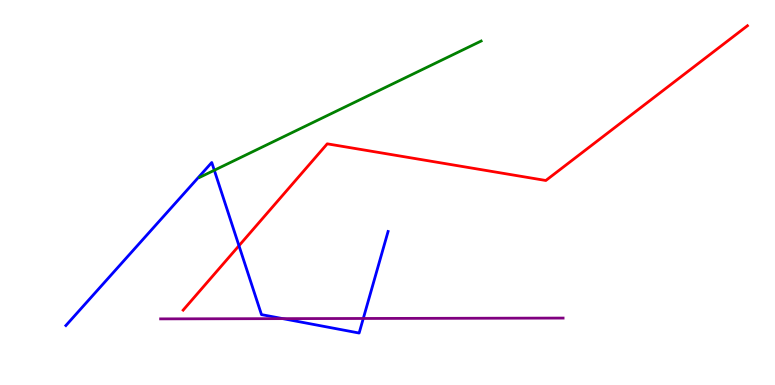[{'lines': ['blue', 'red'], 'intersections': [{'x': 3.08, 'y': 3.62}]}, {'lines': ['green', 'red'], 'intersections': []}, {'lines': ['purple', 'red'], 'intersections': []}, {'lines': ['blue', 'green'], 'intersections': [{'x': 2.77, 'y': 5.58}]}, {'lines': ['blue', 'purple'], 'intersections': [{'x': 3.65, 'y': 1.72}, {'x': 4.69, 'y': 1.73}]}, {'lines': ['green', 'purple'], 'intersections': []}]